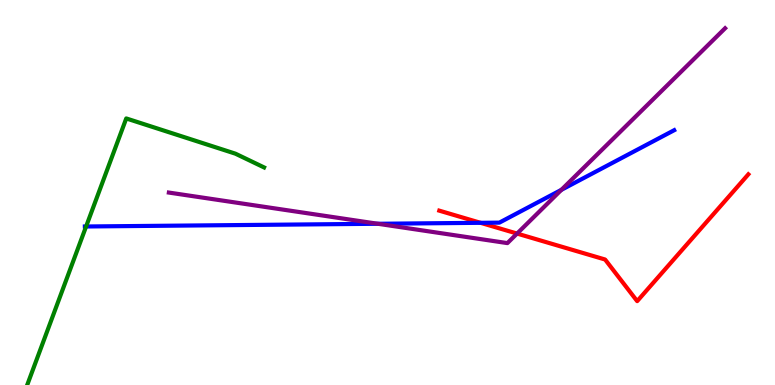[{'lines': ['blue', 'red'], 'intersections': [{'x': 6.2, 'y': 4.21}]}, {'lines': ['green', 'red'], 'intersections': []}, {'lines': ['purple', 'red'], 'intersections': [{'x': 6.67, 'y': 3.93}]}, {'lines': ['blue', 'green'], 'intersections': [{'x': 1.11, 'y': 4.12}]}, {'lines': ['blue', 'purple'], 'intersections': [{'x': 4.88, 'y': 4.19}, {'x': 7.24, 'y': 5.07}]}, {'lines': ['green', 'purple'], 'intersections': []}]